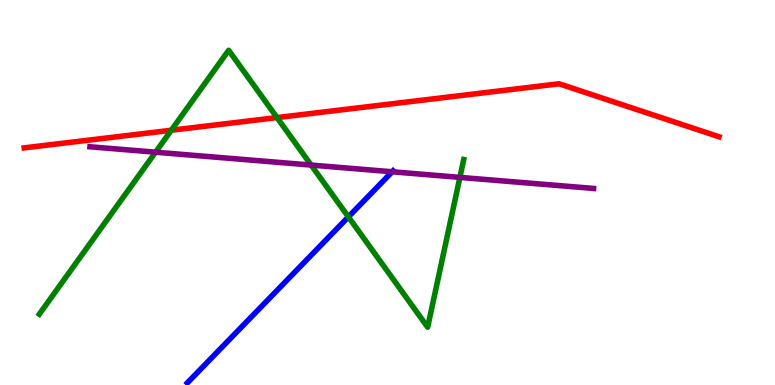[{'lines': ['blue', 'red'], 'intersections': []}, {'lines': ['green', 'red'], 'intersections': [{'x': 2.21, 'y': 6.62}, {'x': 3.57, 'y': 6.95}]}, {'lines': ['purple', 'red'], 'intersections': []}, {'lines': ['blue', 'green'], 'intersections': [{'x': 4.5, 'y': 4.37}]}, {'lines': ['blue', 'purple'], 'intersections': [{'x': 5.06, 'y': 5.54}]}, {'lines': ['green', 'purple'], 'intersections': [{'x': 2.01, 'y': 6.05}, {'x': 4.01, 'y': 5.71}, {'x': 5.93, 'y': 5.39}]}]